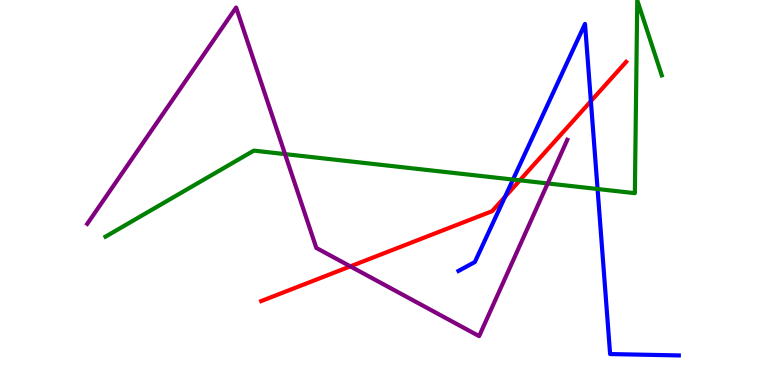[{'lines': ['blue', 'red'], 'intersections': [{'x': 6.52, 'y': 4.89}, {'x': 7.62, 'y': 7.37}]}, {'lines': ['green', 'red'], 'intersections': [{'x': 6.71, 'y': 5.32}]}, {'lines': ['purple', 'red'], 'intersections': [{'x': 4.52, 'y': 3.08}]}, {'lines': ['blue', 'green'], 'intersections': [{'x': 6.62, 'y': 5.34}, {'x': 7.71, 'y': 5.09}]}, {'lines': ['blue', 'purple'], 'intersections': []}, {'lines': ['green', 'purple'], 'intersections': [{'x': 3.68, 'y': 6.0}, {'x': 7.07, 'y': 5.24}]}]